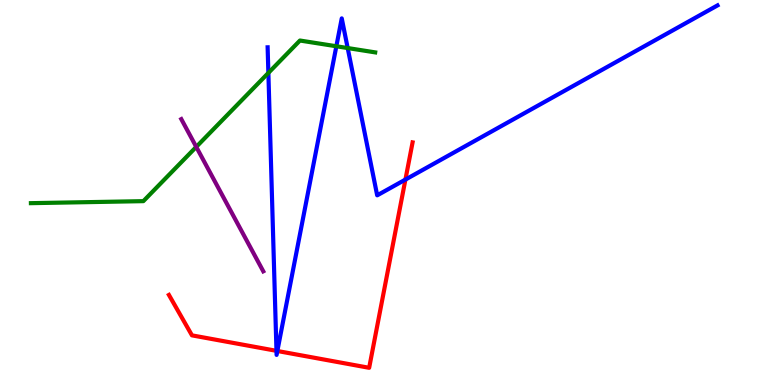[{'lines': ['blue', 'red'], 'intersections': [{'x': 3.57, 'y': 0.888}, {'x': 3.58, 'y': 0.883}, {'x': 5.23, 'y': 5.34}]}, {'lines': ['green', 'red'], 'intersections': []}, {'lines': ['purple', 'red'], 'intersections': []}, {'lines': ['blue', 'green'], 'intersections': [{'x': 3.46, 'y': 8.11}, {'x': 4.34, 'y': 8.8}, {'x': 4.49, 'y': 8.75}]}, {'lines': ['blue', 'purple'], 'intersections': []}, {'lines': ['green', 'purple'], 'intersections': [{'x': 2.53, 'y': 6.18}]}]